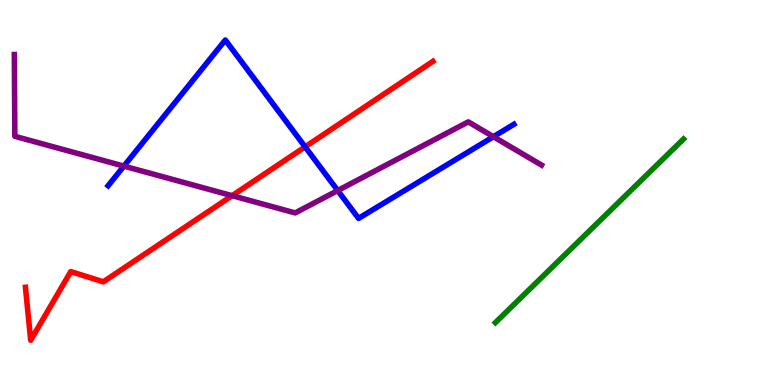[{'lines': ['blue', 'red'], 'intersections': [{'x': 3.94, 'y': 6.19}]}, {'lines': ['green', 'red'], 'intersections': []}, {'lines': ['purple', 'red'], 'intersections': [{'x': 2.99, 'y': 4.92}]}, {'lines': ['blue', 'green'], 'intersections': []}, {'lines': ['blue', 'purple'], 'intersections': [{'x': 1.6, 'y': 5.69}, {'x': 4.36, 'y': 5.05}, {'x': 6.37, 'y': 6.45}]}, {'lines': ['green', 'purple'], 'intersections': []}]